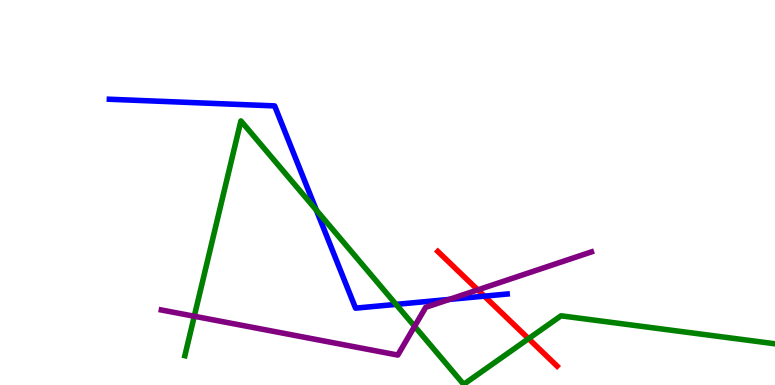[{'lines': ['blue', 'red'], 'intersections': [{'x': 6.25, 'y': 2.31}]}, {'lines': ['green', 'red'], 'intersections': [{'x': 6.82, 'y': 1.2}]}, {'lines': ['purple', 'red'], 'intersections': [{'x': 6.17, 'y': 2.47}]}, {'lines': ['blue', 'green'], 'intersections': [{'x': 4.08, 'y': 4.54}, {'x': 5.11, 'y': 2.09}]}, {'lines': ['blue', 'purple'], 'intersections': [{'x': 5.8, 'y': 2.22}]}, {'lines': ['green', 'purple'], 'intersections': [{'x': 2.51, 'y': 1.79}, {'x': 5.35, 'y': 1.52}]}]